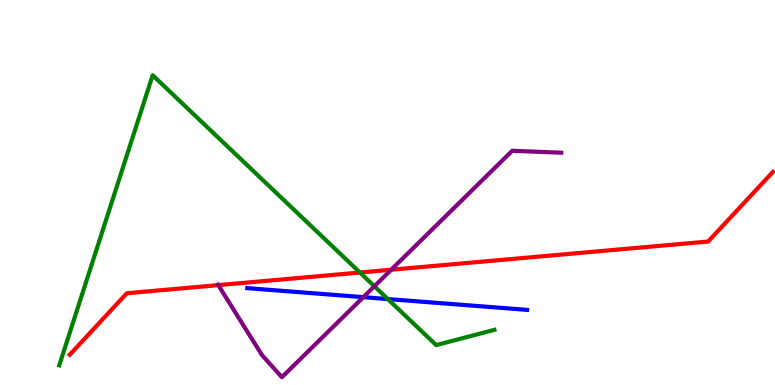[{'lines': ['blue', 'red'], 'intersections': []}, {'lines': ['green', 'red'], 'intersections': [{'x': 4.64, 'y': 2.92}]}, {'lines': ['purple', 'red'], 'intersections': [{'x': 2.82, 'y': 2.59}, {'x': 5.05, 'y': 2.99}]}, {'lines': ['blue', 'green'], 'intersections': [{'x': 5.0, 'y': 2.23}]}, {'lines': ['blue', 'purple'], 'intersections': [{'x': 4.69, 'y': 2.28}]}, {'lines': ['green', 'purple'], 'intersections': [{'x': 4.83, 'y': 2.56}]}]